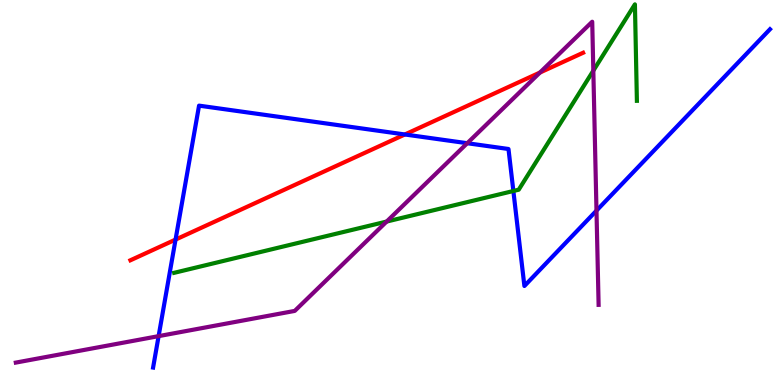[{'lines': ['blue', 'red'], 'intersections': [{'x': 2.27, 'y': 3.78}, {'x': 5.22, 'y': 6.51}]}, {'lines': ['green', 'red'], 'intersections': []}, {'lines': ['purple', 'red'], 'intersections': [{'x': 6.97, 'y': 8.12}]}, {'lines': ['blue', 'green'], 'intersections': [{'x': 6.62, 'y': 5.04}]}, {'lines': ['blue', 'purple'], 'intersections': [{'x': 2.05, 'y': 1.27}, {'x': 6.03, 'y': 6.28}, {'x': 7.7, 'y': 4.53}]}, {'lines': ['green', 'purple'], 'intersections': [{'x': 4.99, 'y': 4.25}, {'x': 7.66, 'y': 8.16}]}]